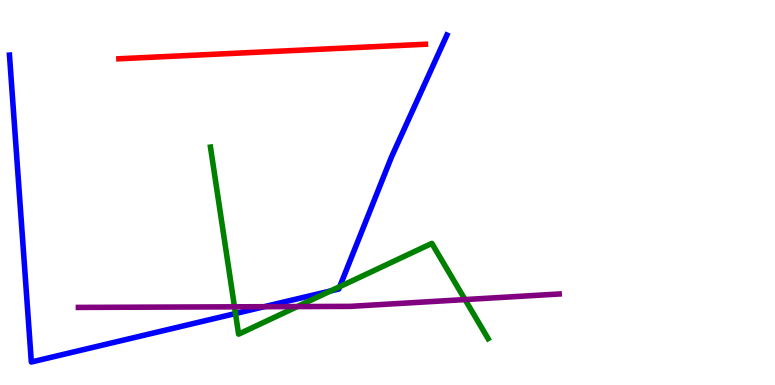[{'lines': ['blue', 'red'], 'intersections': []}, {'lines': ['green', 'red'], 'intersections': []}, {'lines': ['purple', 'red'], 'intersections': []}, {'lines': ['blue', 'green'], 'intersections': [{'x': 3.04, 'y': 1.86}, {'x': 4.27, 'y': 2.44}, {'x': 4.38, 'y': 2.55}]}, {'lines': ['blue', 'purple'], 'intersections': [{'x': 3.41, 'y': 2.03}]}, {'lines': ['green', 'purple'], 'intersections': [{'x': 3.03, 'y': 2.03}, {'x': 3.84, 'y': 2.04}, {'x': 6.0, 'y': 2.22}]}]